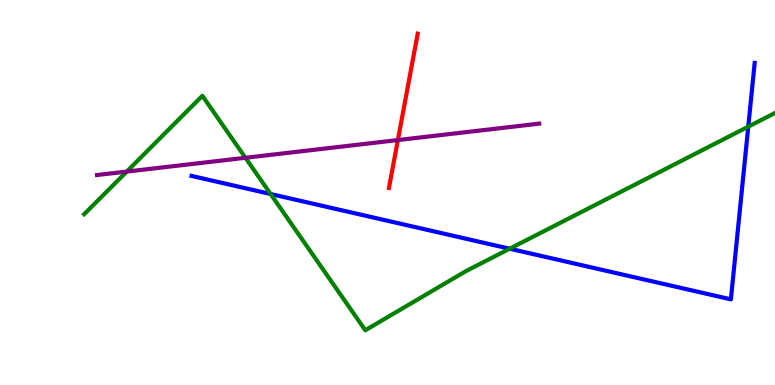[{'lines': ['blue', 'red'], 'intersections': []}, {'lines': ['green', 'red'], 'intersections': []}, {'lines': ['purple', 'red'], 'intersections': [{'x': 5.13, 'y': 6.36}]}, {'lines': ['blue', 'green'], 'intersections': [{'x': 3.49, 'y': 4.96}, {'x': 6.58, 'y': 3.54}, {'x': 9.66, 'y': 6.71}]}, {'lines': ['blue', 'purple'], 'intersections': []}, {'lines': ['green', 'purple'], 'intersections': [{'x': 1.64, 'y': 5.54}, {'x': 3.17, 'y': 5.9}]}]